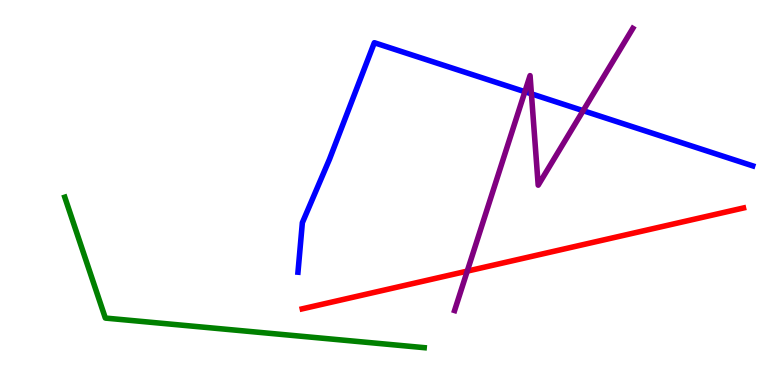[{'lines': ['blue', 'red'], 'intersections': []}, {'lines': ['green', 'red'], 'intersections': []}, {'lines': ['purple', 'red'], 'intersections': [{'x': 6.03, 'y': 2.96}]}, {'lines': ['blue', 'green'], 'intersections': []}, {'lines': ['blue', 'purple'], 'intersections': [{'x': 6.77, 'y': 7.62}, {'x': 6.86, 'y': 7.56}, {'x': 7.52, 'y': 7.13}]}, {'lines': ['green', 'purple'], 'intersections': []}]